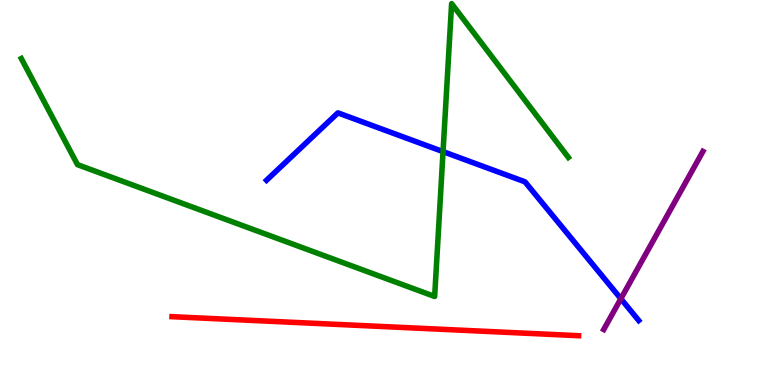[{'lines': ['blue', 'red'], 'intersections': []}, {'lines': ['green', 'red'], 'intersections': []}, {'lines': ['purple', 'red'], 'intersections': []}, {'lines': ['blue', 'green'], 'intersections': [{'x': 5.72, 'y': 6.06}]}, {'lines': ['blue', 'purple'], 'intersections': [{'x': 8.01, 'y': 2.24}]}, {'lines': ['green', 'purple'], 'intersections': []}]